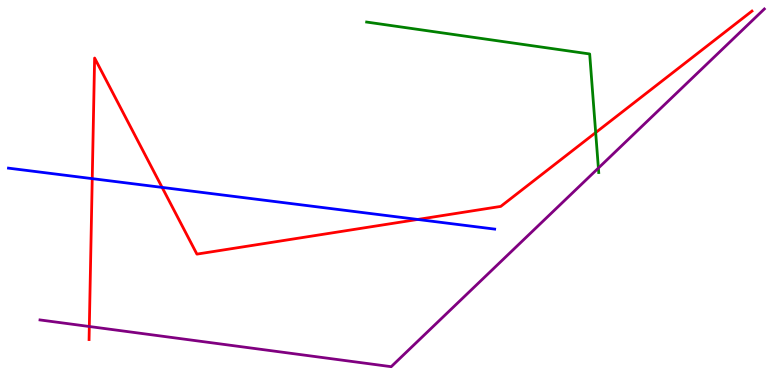[{'lines': ['blue', 'red'], 'intersections': [{'x': 1.19, 'y': 5.36}, {'x': 2.09, 'y': 5.13}, {'x': 5.39, 'y': 4.3}]}, {'lines': ['green', 'red'], 'intersections': [{'x': 7.69, 'y': 6.56}]}, {'lines': ['purple', 'red'], 'intersections': [{'x': 1.15, 'y': 1.52}]}, {'lines': ['blue', 'green'], 'intersections': []}, {'lines': ['blue', 'purple'], 'intersections': []}, {'lines': ['green', 'purple'], 'intersections': [{'x': 7.72, 'y': 5.63}]}]